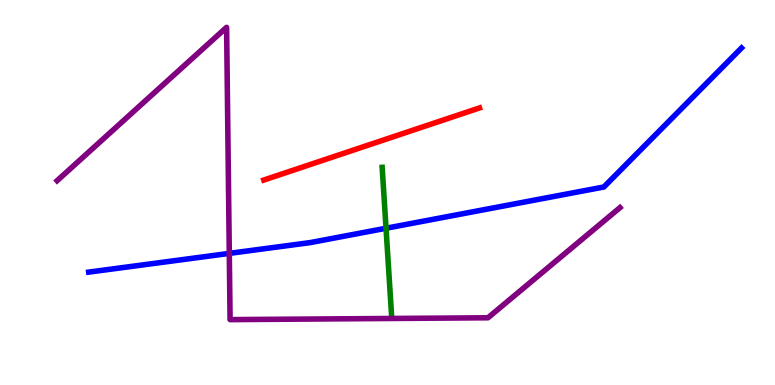[{'lines': ['blue', 'red'], 'intersections': []}, {'lines': ['green', 'red'], 'intersections': []}, {'lines': ['purple', 'red'], 'intersections': []}, {'lines': ['blue', 'green'], 'intersections': [{'x': 4.98, 'y': 4.07}]}, {'lines': ['blue', 'purple'], 'intersections': [{'x': 2.96, 'y': 3.42}]}, {'lines': ['green', 'purple'], 'intersections': []}]